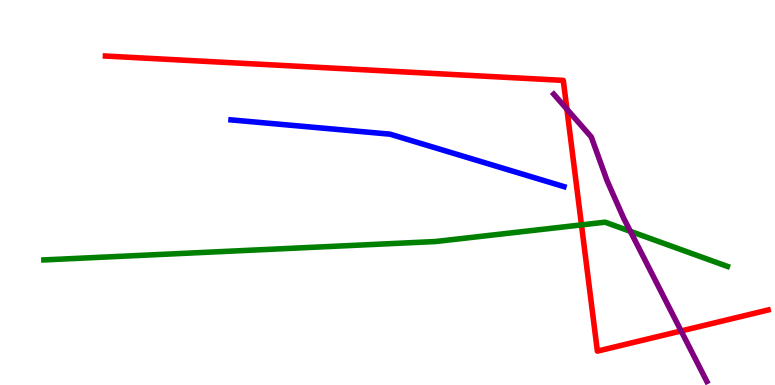[{'lines': ['blue', 'red'], 'intersections': []}, {'lines': ['green', 'red'], 'intersections': [{'x': 7.5, 'y': 4.16}]}, {'lines': ['purple', 'red'], 'intersections': [{'x': 7.31, 'y': 7.16}, {'x': 8.79, 'y': 1.4}]}, {'lines': ['blue', 'green'], 'intersections': []}, {'lines': ['blue', 'purple'], 'intersections': []}, {'lines': ['green', 'purple'], 'intersections': [{'x': 8.13, 'y': 3.99}]}]